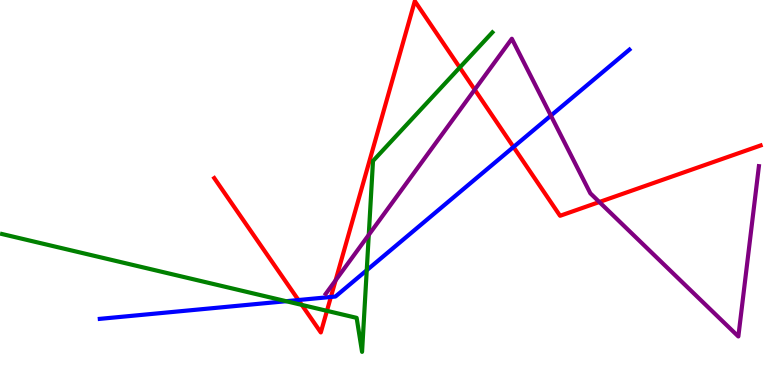[{'lines': ['blue', 'red'], 'intersections': [{'x': 3.85, 'y': 2.21}, {'x': 4.27, 'y': 2.29}, {'x': 6.63, 'y': 6.18}]}, {'lines': ['green', 'red'], 'intersections': [{'x': 3.89, 'y': 2.08}, {'x': 4.22, 'y': 1.93}, {'x': 5.93, 'y': 8.25}]}, {'lines': ['purple', 'red'], 'intersections': [{'x': 4.33, 'y': 2.72}, {'x': 6.13, 'y': 7.67}, {'x': 7.73, 'y': 4.75}]}, {'lines': ['blue', 'green'], 'intersections': [{'x': 3.69, 'y': 2.18}, {'x': 4.73, 'y': 2.98}]}, {'lines': ['blue', 'purple'], 'intersections': [{'x': 7.11, 'y': 7.0}]}, {'lines': ['green', 'purple'], 'intersections': [{'x': 4.76, 'y': 3.9}]}]